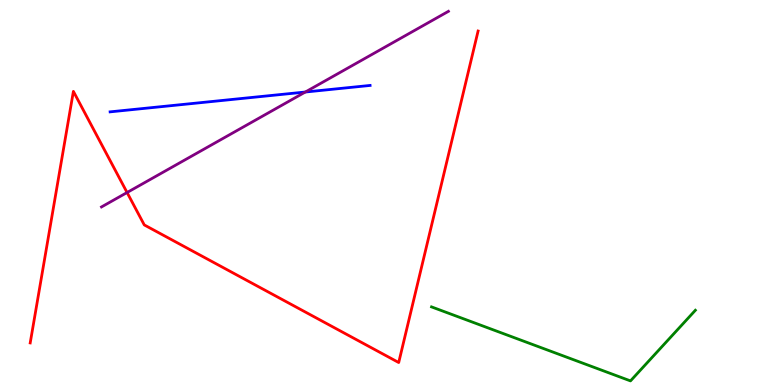[{'lines': ['blue', 'red'], 'intersections': []}, {'lines': ['green', 'red'], 'intersections': []}, {'lines': ['purple', 'red'], 'intersections': [{'x': 1.64, 'y': 5.0}]}, {'lines': ['blue', 'green'], 'intersections': []}, {'lines': ['blue', 'purple'], 'intersections': [{'x': 3.94, 'y': 7.61}]}, {'lines': ['green', 'purple'], 'intersections': []}]